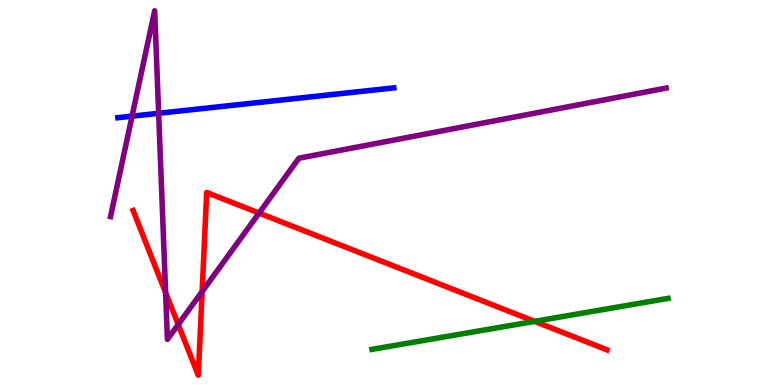[{'lines': ['blue', 'red'], 'intersections': []}, {'lines': ['green', 'red'], 'intersections': [{'x': 6.9, 'y': 1.65}]}, {'lines': ['purple', 'red'], 'intersections': [{'x': 2.14, 'y': 2.4}, {'x': 2.3, 'y': 1.57}, {'x': 2.61, 'y': 2.43}, {'x': 3.34, 'y': 4.47}]}, {'lines': ['blue', 'green'], 'intersections': []}, {'lines': ['blue', 'purple'], 'intersections': [{'x': 1.7, 'y': 6.98}, {'x': 2.05, 'y': 7.06}]}, {'lines': ['green', 'purple'], 'intersections': []}]